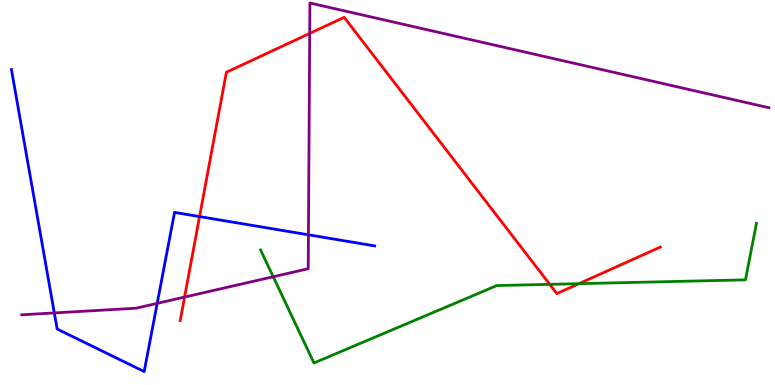[{'lines': ['blue', 'red'], 'intersections': [{'x': 2.57, 'y': 4.37}]}, {'lines': ['green', 'red'], 'intersections': [{'x': 7.09, 'y': 2.61}, {'x': 7.47, 'y': 2.63}]}, {'lines': ['purple', 'red'], 'intersections': [{'x': 2.38, 'y': 2.28}, {'x': 4.0, 'y': 9.13}]}, {'lines': ['blue', 'green'], 'intersections': []}, {'lines': ['blue', 'purple'], 'intersections': [{'x': 0.701, 'y': 1.87}, {'x': 2.03, 'y': 2.12}, {'x': 3.98, 'y': 3.9}]}, {'lines': ['green', 'purple'], 'intersections': [{'x': 3.53, 'y': 2.81}]}]